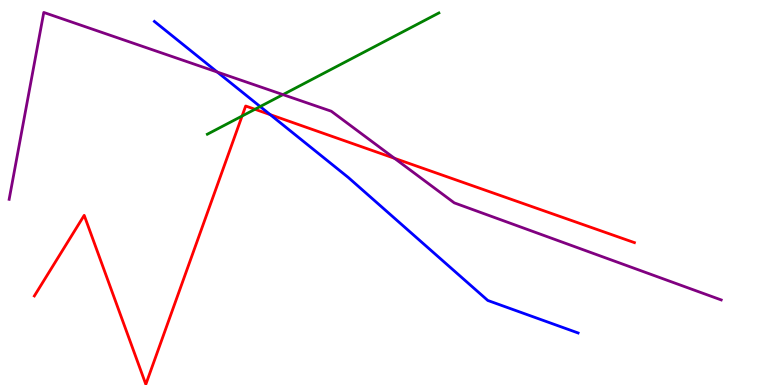[{'lines': ['blue', 'red'], 'intersections': [{'x': 3.49, 'y': 7.02}]}, {'lines': ['green', 'red'], 'intersections': [{'x': 3.12, 'y': 6.99}, {'x': 3.29, 'y': 7.16}]}, {'lines': ['purple', 'red'], 'intersections': [{'x': 5.09, 'y': 5.89}]}, {'lines': ['blue', 'green'], 'intersections': [{'x': 3.36, 'y': 7.23}]}, {'lines': ['blue', 'purple'], 'intersections': [{'x': 2.8, 'y': 8.13}]}, {'lines': ['green', 'purple'], 'intersections': [{'x': 3.65, 'y': 7.54}]}]